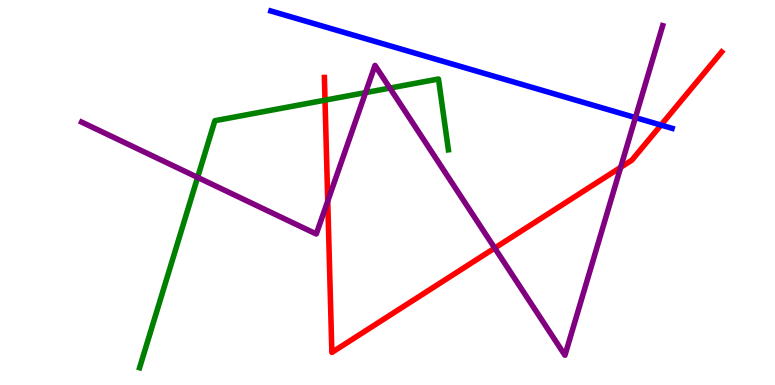[{'lines': ['blue', 'red'], 'intersections': [{'x': 8.53, 'y': 6.75}]}, {'lines': ['green', 'red'], 'intersections': [{'x': 4.19, 'y': 7.4}]}, {'lines': ['purple', 'red'], 'intersections': [{'x': 4.23, 'y': 4.78}, {'x': 6.38, 'y': 3.56}, {'x': 8.01, 'y': 5.65}]}, {'lines': ['blue', 'green'], 'intersections': []}, {'lines': ['blue', 'purple'], 'intersections': [{'x': 8.2, 'y': 6.95}]}, {'lines': ['green', 'purple'], 'intersections': [{'x': 2.55, 'y': 5.39}, {'x': 4.72, 'y': 7.59}, {'x': 5.03, 'y': 7.71}]}]